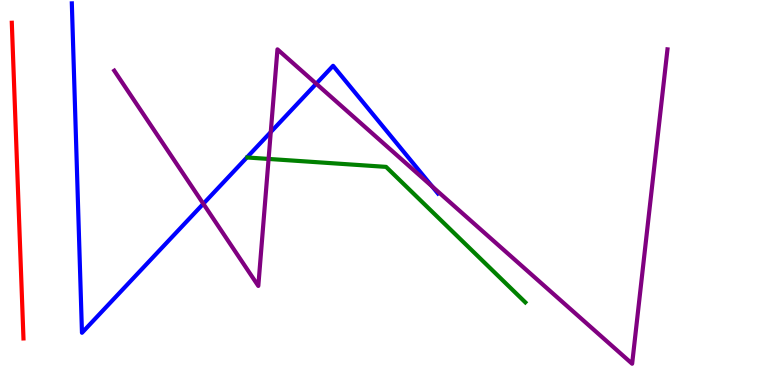[{'lines': ['blue', 'red'], 'intersections': []}, {'lines': ['green', 'red'], 'intersections': []}, {'lines': ['purple', 'red'], 'intersections': []}, {'lines': ['blue', 'green'], 'intersections': []}, {'lines': ['blue', 'purple'], 'intersections': [{'x': 2.62, 'y': 4.71}, {'x': 3.49, 'y': 6.57}, {'x': 4.08, 'y': 7.83}, {'x': 5.58, 'y': 5.15}]}, {'lines': ['green', 'purple'], 'intersections': [{'x': 3.47, 'y': 5.87}]}]